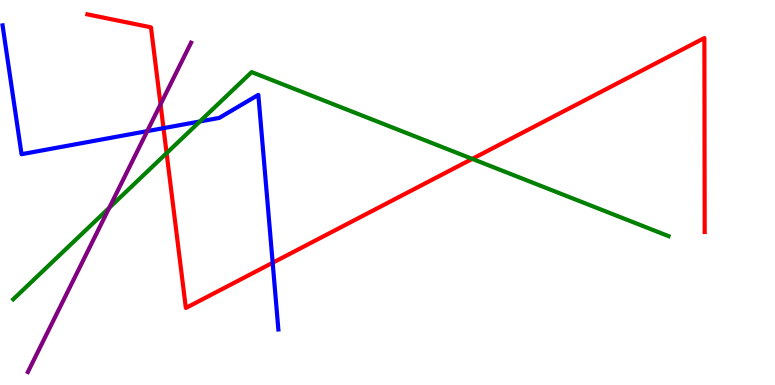[{'lines': ['blue', 'red'], 'intersections': [{'x': 2.11, 'y': 6.67}, {'x': 3.52, 'y': 3.17}]}, {'lines': ['green', 'red'], 'intersections': [{'x': 2.15, 'y': 6.02}, {'x': 6.09, 'y': 5.87}]}, {'lines': ['purple', 'red'], 'intersections': [{'x': 2.07, 'y': 7.29}]}, {'lines': ['blue', 'green'], 'intersections': [{'x': 2.58, 'y': 6.84}]}, {'lines': ['blue', 'purple'], 'intersections': [{'x': 1.9, 'y': 6.59}]}, {'lines': ['green', 'purple'], 'intersections': [{'x': 1.41, 'y': 4.6}]}]